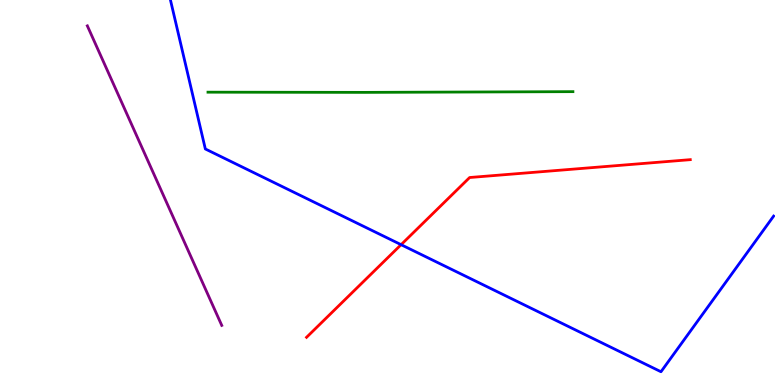[{'lines': ['blue', 'red'], 'intersections': [{'x': 5.18, 'y': 3.64}]}, {'lines': ['green', 'red'], 'intersections': []}, {'lines': ['purple', 'red'], 'intersections': []}, {'lines': ['blue', 'green'], 'intersections': []}, {'lines': ['blue', 'purple'], 'intersections': []}, {'lines': ['green', 'purple'], 'intersections': []}]